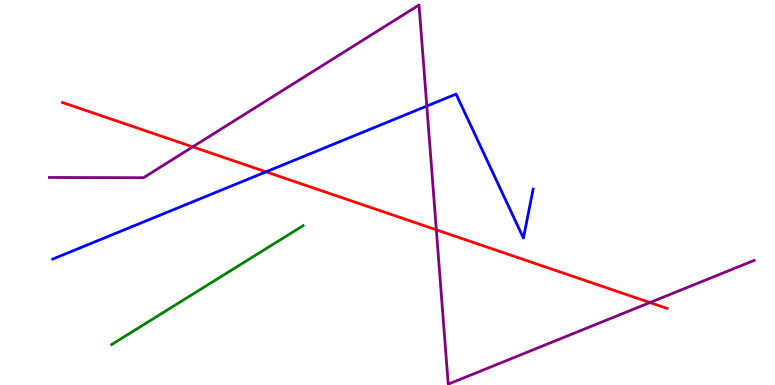[{'lines': ['blue', 'red'], 'intersections': [{'x': 3.43, 'y': 5.54}]}, {'lines': ['green', 'red'], 'intersections': []}, {'lines': ['purple', 'red'], 'intersections': [{'x': 2.49, 'y': 6.19}, {'x': 5.63, 'y': 4.03}, {'x': 8.39, 'y': 2.14}]}, {'lines': ['blue', 'green'], 'intersections': []}, {'lines': ['blue', 'purple'], 'intersections': [{'x': 5.51, 'y': 7.25}]}, {'lines': ['green', 'purple'], 'intersections': []}]